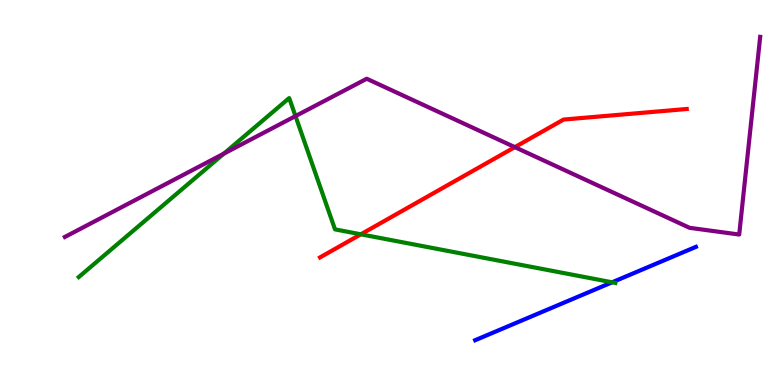[{'lines': ['blue', 'red'], 'intersections': []}, {'lines': ['green', 'red'], 'intersections': [{'x': 4.66, 'y': 3.91}]}, {'lines': ['purple', 'red'], 'intersections': [{'x': 6.64, 'y': 6.18}]}, {'lines': ['blue', 'green'], 'intersections': [{'x': 7.9, 'y': 2.67}]}, {'lines': ['blue', 'purple'], 'intersections': []}, {'lines': ['green', 'purple'], 'intersections': [{'x': 2.89, 'y': 6.01}, {'x': 3.81, 'y': 6.98}]}]